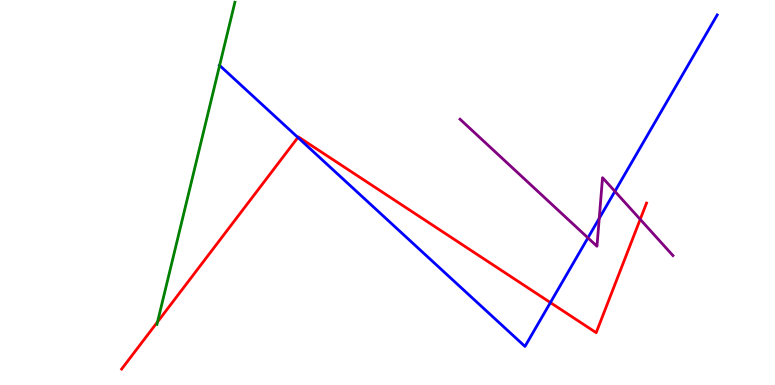[{'lines': ['blue', 'red'], 'intersections': [{'x': 3.84, 'y': 6.43}, {'x': 7.1, 'y': 2.14}]}, {'lines': ['green', 'red'], 'intersections': [{'x': 2.03, 'y': 1.64}]}, {'lines': ['purple', 'red'], 'intersections': [{'x': 8.26, 'y': 4.3}]}, {'lines': ['blue', 'green'], 'intersections': [{'x': 2.83, 'y': 8.3}]}, {'lines': ['blue', 'purple'], 'intersections': [{'x': 7.59, 'y': 3.82}, {'x': 7.73, 'y': 4.33}, {'x': 7.93, 'y': 5.03}]}, {'lines': ['green', 'purple'], 'intersections': []}]